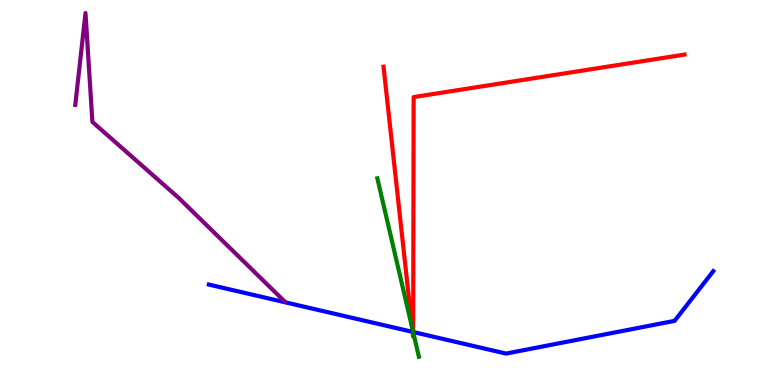[{'lines': ['blue', 'red'], 'intersections': [{'x': 5.32, 'y': 1.38}, {'x': 5.33, 'y': 1.38}]}, {'lines': ['green', 'red'], 'intersections': [{'x': 5.32, 'y': 1.48}, {'x': 5.33, 'y': 1.37}]}, {'lines': ['purple', 'red'], 'intersections': []}, {'lines': ['blue', 'green'], 'intersections': [{'x': 5.33, 'y': 1.38}]}, {'lines': ['blue', 'purple'], 'intersections': []}, {'lines': ['green', 'purple'], 'intersections': []}]